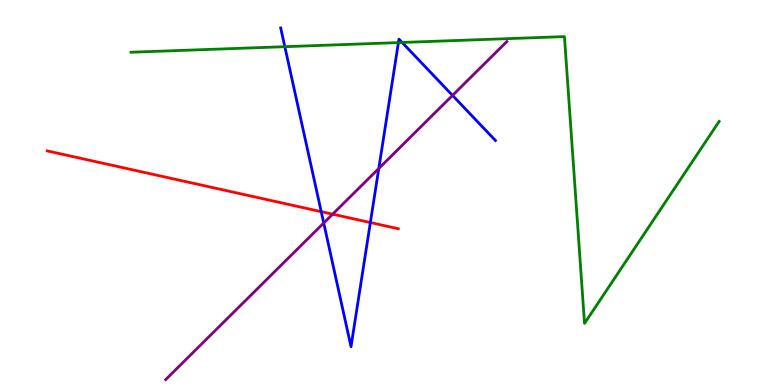[{'lines': ['blue', 'red'], 'intersections': [{'x': 4.14, 'y': 4.5}, {'x': 4.78, 'y': 4.22}]}, {'lines': ['green', 'red'], 'intersections': []}, {'lines': ['purple', 'red'], 'intersections': [{'x': 4.29, 'y': 4.44}]}, {'lines': ['blue', 'green'], 'intersections': [{'x': 3.68, 'y': 8.79}, {'x': 5.14, 'y': 8.89}, {'x': 5.19, 'y': 8.9}]}, {'lines': ['blue', 'purple'], 'intersections': [{'x': 4.18, 'y': 4.21}, {'x': 4.89, 'y': 5.62}, {'x': 5.84, 'y': 7.52}]}, {'lines': ['green', 'purple'], 'intersections': []}]